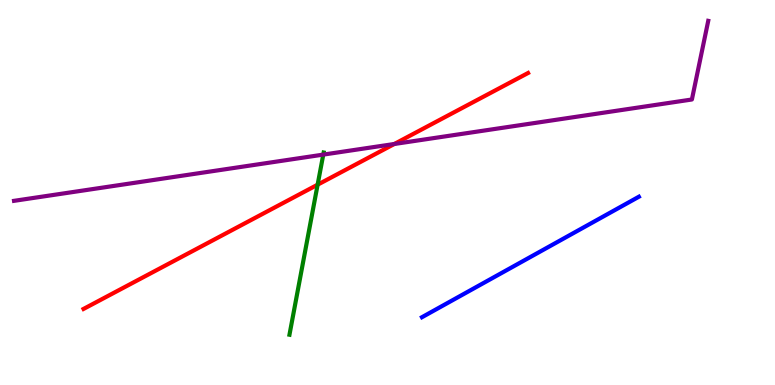[{'lines': ['blue', 'red'], 'intersections': []}, {'lines': ['green', 'red'], 'intersections': [{'x': 4.1, 'y': 5.2}]}, {'lines': ['purple', 'red'], 'intersections': [{'x': 5.09, 'y': 6.26}]}, {'lines': ['blue', 'green'], 'intersections': []}, {'lines': ['blue', 'purple'], 'intersections': []}, {'lines': ['green', 'purple'], 'intersections': [{'x': 4.17, 'y': 5.98}]}]